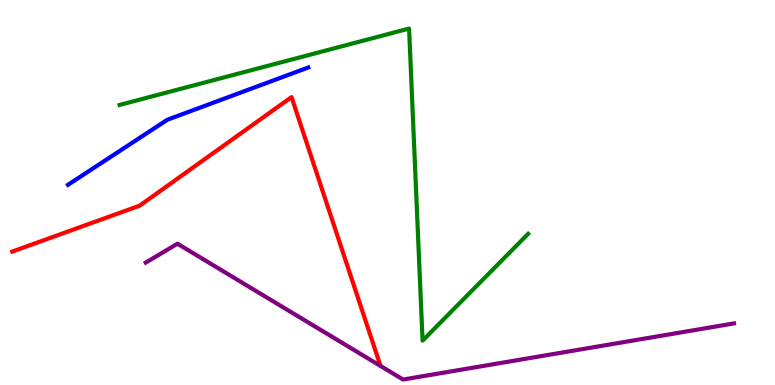[{'lines': ['blue', 'red'], 'intersections': []}, {'lines': ['green', 'red'], 'intersections': []}, {'lines': ['purple', 'red'], 'intersections': []}, {'lines': ['blue', 'green'], 'intersections': []}, {'lines': ['blue', 'purple'], 'intersections': []}, {'lines': ['green', 'purple'], 'intersections': []}]